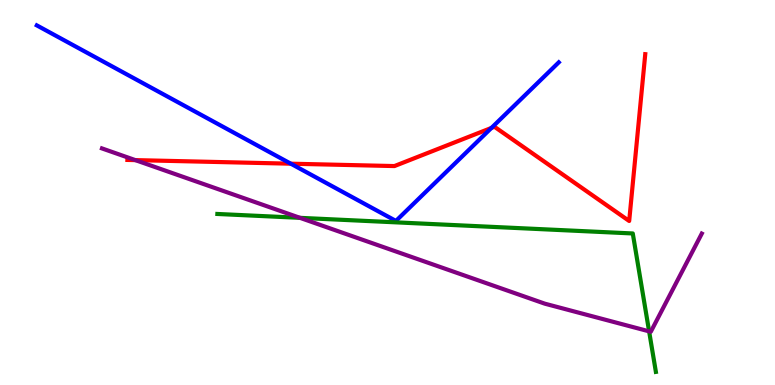[{'lines': ['blue', 'red'], 'intersections': [{'x': 3.75, 'y': 5.75}, {'x': 6.34, 'y': 6.68}]}, {'lines': ['green', 'red'], 'intersections': []}, {'lines': ['purple', 'red'], 'intersections': [{'x': 1.75, 'y': 5.84}]}, {'lines': ['blue', 'green'], 'intersections': []}, {'lines': ['blue', 'purple'], 'intersections': []}, {'lines': ['green', 'purple'], 'intersections': [{'x': 3.87, 'y': 4.34}, {'x': 8.38, 'y': 1.39}]}]